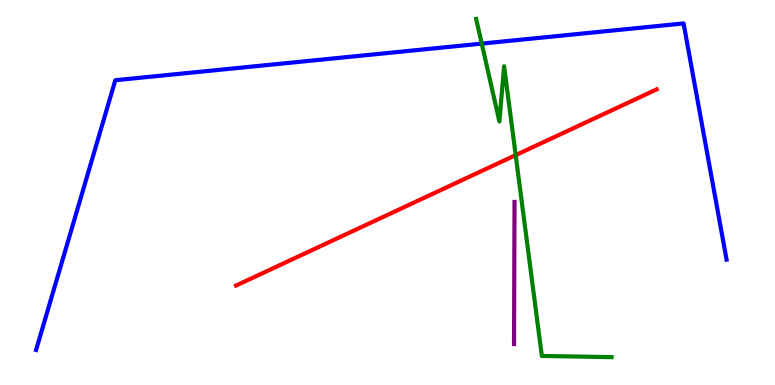[{'lines': ['blue', 'red'], 'intersections': []}, {'lines': ['green', 'red'], 'intersections': [{'x': 6.65, 'y': 5.97}]}, {'lines': ['purple', 'red'], 'intersections': []}, {'lines': ['blue', 'green'], 'intersections': [{'x': 6.22, 'y': 8.87}]}, {'lines': ['blue', 'purple'], 'intersections': []}, {'lines': ['green', 'purple'], 'intersections': []}]